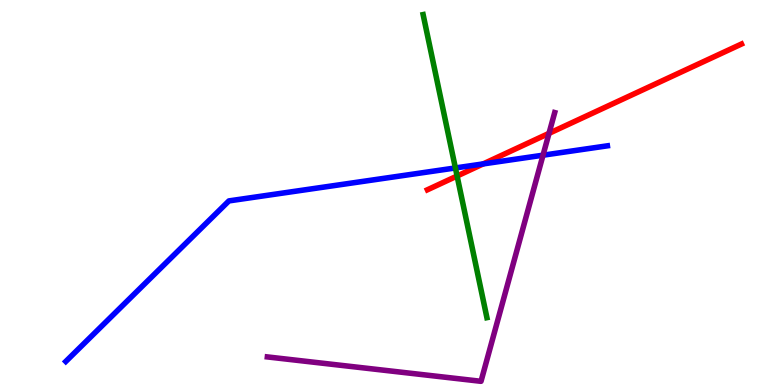[{'lines': ['blue', 'red'], 'intersections': [{'x': 6.23, 'y': 5.74}]}, {'lines': ['green', 'red'], 'intersections': [{'x': 5.9, 'y': 5.43}]}, {'lines': ['purple', 'red'], 'intersections': [{'x': 7.08, 'y': 6.54}]}, {'lines': ['blue', 'green'], 'intersections': [{'x': 5.88, 'y': 5.64}]}, {'lines': ['blue', 'purple'], 'intersections': [{'x': 7.01, 'y': 5.97}]}, {'lines': ['green', 'purple'], 'intersections': []}]